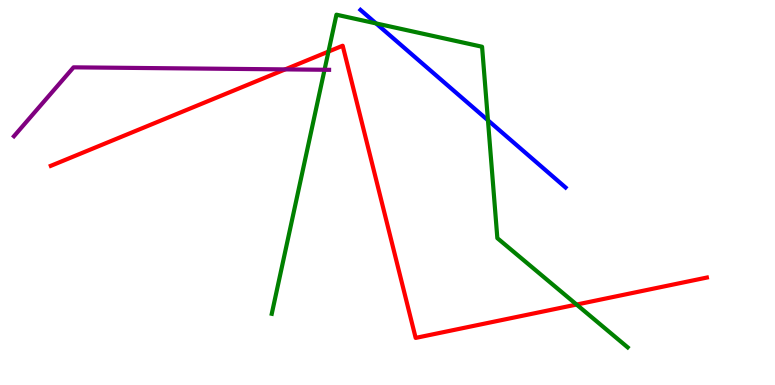[{'lines': ['blue', 'red'], 'intersections': []}, {'lines': ['green', 'red'], 'intersections': [{'x': 4.24, 'y': 8.66}, {'x': 7.44, 'y': 2.09}]}, {'lines': ['purple', 'red'], 'intersections': [{'x': 3.68, 'y': 8.2}]}, {'lines': ['blue', 'green'], 'intersections': [{'x': 4.85, 'y': 9.39}, {'x': 6.3, 'y': 6.88}]}, {'lines': ['blue', 'purple'], 'intersections': []}, {'lines': ['green', 'purple'], 'intersections': [{'x': 4.19, 'y': 8.19}]}]